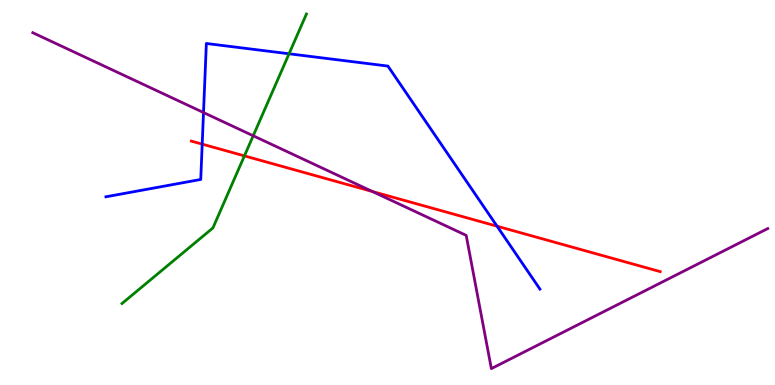[{'lines': ['blue', 'red'], 'intersections': [{'x': 2.61, 'y': 6.26}, {'x': 6.41, 'y': 4.12}]}, {'lines': ['green', 'red'], 'intersections': [{'x': 3.15, 'y': 5.95}]}, {'lines': ['purple', 'red'], 'intersections': [{'x': 4.8, 'y': 5.03}]}, {'lines': ['blue', 'green'], 'intersections': [{'x': 3.73, 'y': 8.6}]}, {'lines': ['blue', 'purple'], 'intersections': [{'x': 2.63, 'y': 7.08}]}, {'lines': ['green', 'purple'], 'intersections': [{'x': 3.27, 'y': 6.47}]}]